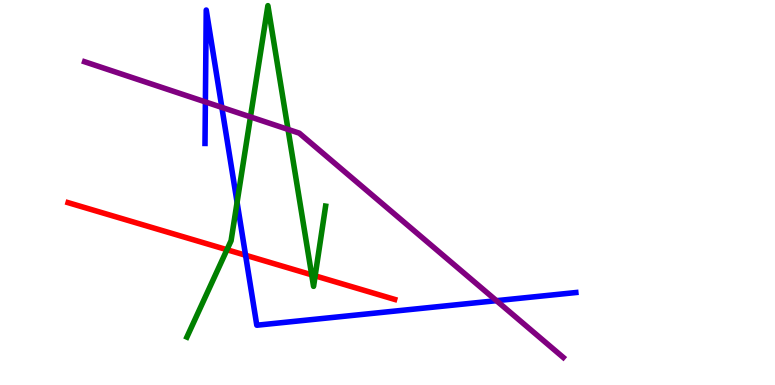[{'lines': ['blue', 'red'], 'intersections': [{'x': 3.17, 'y': 3.37}]}, {'lines': ['green', 'red'], 'intersections': [{'x': 2.93, 'y': 3.51}, {'x': 4.02, 'y': 2.86}, {'x': 4.07, 'y': 2.84}]}, {'lines': ['purple', 'red'], 'intersections': []}, {'lines': ['blue', 'green'], 'intersections': [{'x': 3.06, 'y': 4.74}]}, {'lines': ['blue', 'purple'], 'intersections': [{'x': 2.65, 'y': 7.35}, {'x': 2.86, 'y': 7.21}, {'x': 6.41, 'y': 2.19}]}, {'lines': ['green', 'purple'], 'intersections': [{'x': 3.23, 'y': 6.96}, {'x': 3.72, 'y': 6.64}]}]